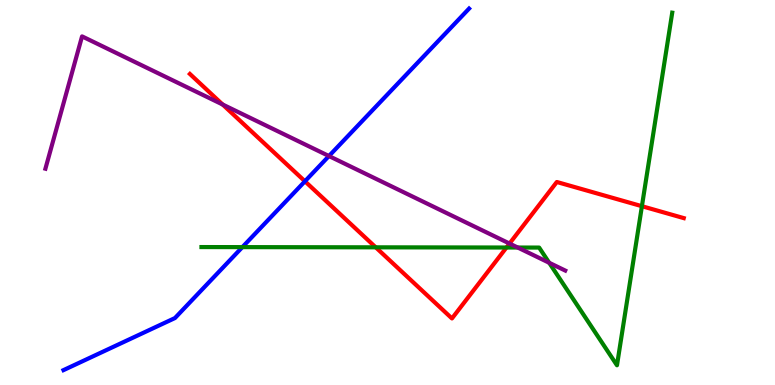[{'lines': ['blue', 'red'], 'intersections': [{'x': 3.93, 'y': 5.29}]}, {'lines': ['green', 'red'], 'intersections': [{'x': 4.85, 'y': 3.58}, {'x': 6.54, 'y': 3.57}, {'x': 8.28, 'y': 4.64}]}, {'lines': ['purple', 'red'], 'intersections': [{'x': 2.87, 'y': 7.29}, {'x': 6.57, 'y': 3.67}]}, {'lines': ['blue', 'green'], 'intersections': [{'x': 3.13, 'y': 3.58}]}, {'lines': ['blue', 'purple'], 'intersections': [{'x': 4.24, 'y': 5.95}]}, {'lines': ['green', 'purple'], 'intersections': [{'x': 6.68, 'y': 3.57}, {'x': 7.09, 'y': 3.17}]}]